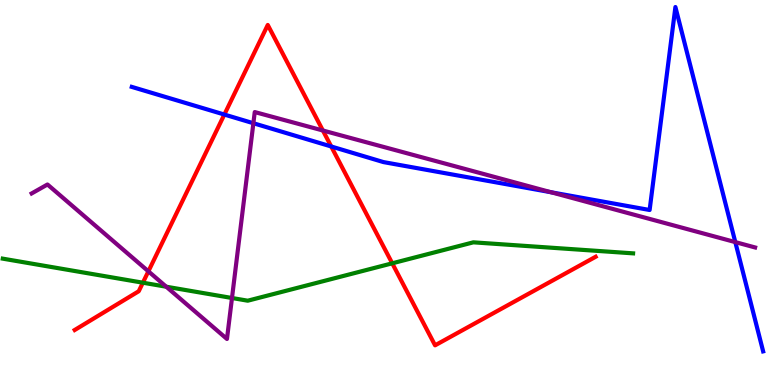[{'lines': ['blue', 'red'], 'intersections': [{'x': 2.89, 'y': 7.02}, {'x': 4.27, 'y': 6.2}]}, {'lines': ['green', 'red'], 'intersections': [{'x': 1.84, 'y': 2.66}, {'x': 5.06, 'y': 3.16}]}, {'lines': ['purple', 'red'], 'intersections': [{'x': 1.91, 'y': 2.95}, {'x': 4.17, 'y': 6.61}]}, {'lines': ['blue', 'green'], 'intersections': []}, {'lines': ['blue', 'purple'], 'intersections': [{'x': 3.27, 'y': 6.8}, {'x': 7.11, 'y': 5.01}, {'x': 9.49, 'y': 3.71}]}, {'lines': ['green', 'purple'], 'intersections': [{'x': 2.15, 'y': 2.55}, {'x': 2.99, 'y': 2.26}]}]